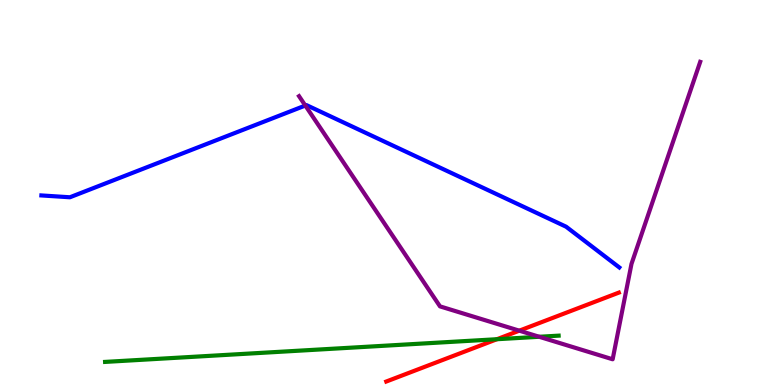[{'lines': ['blue', 'red'], 'intersections': []}, {'lines': ['green', 'red'], 'intersections': [{'x': 6.41, 'y': 1.19}]}, {'lines': ['purple', 'red'], 'intersections': [{'x': 6.7, 'y': 1.41}]}, {'lines': ['blue', 'green'], 'intersections': []}, {'lines': ['blue', 'purple'], 'intersections': [{'x': 3.94, 'y': 7.26}]}, {'lines': ['green', 'purple'], 'intersections': [{'x': 6.96, 'y': 1.25}]}]